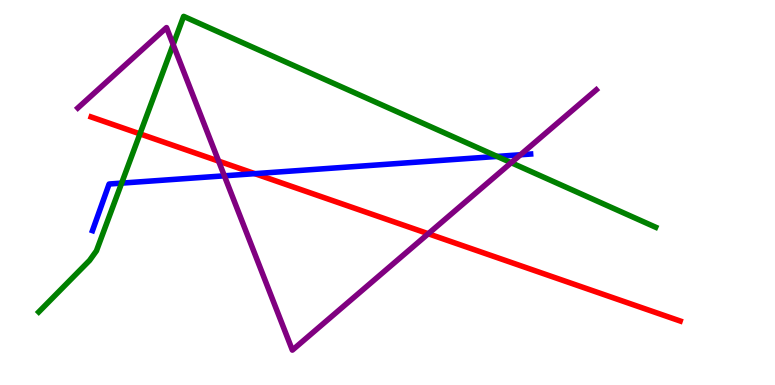[{'lines': ['blue', 'red'], 'intersections': [{'x': 3.29, 'y': 5.49}]}, {'lines': ['green', 'red'], 'intersections': [{'x': 1.81, 'y': 6.52}]}, {'lines': ['purple', 'red'], 'intersections': [{'x': 2.82, 'y': 5.82}, {'x': 5.53, 'y': 3.93}]}, {'lines': ['blue', 'green'], 'intersections': [{'x': 1.57, 'y': 5.24}, {'x': 6.41, 'y': 5.94}]}, {'lines': ['blue', 'purple'], 'intersections': [{'x': 2.89, 'y': 5.43}, {'x': 6.72, 'y': 5.98}]}, {'lines': ['green', 'purple'], 'intersections': [{'x': 2.23, 'y': 8.84}, {'x': 6.6, 'y': 5.77}]}]